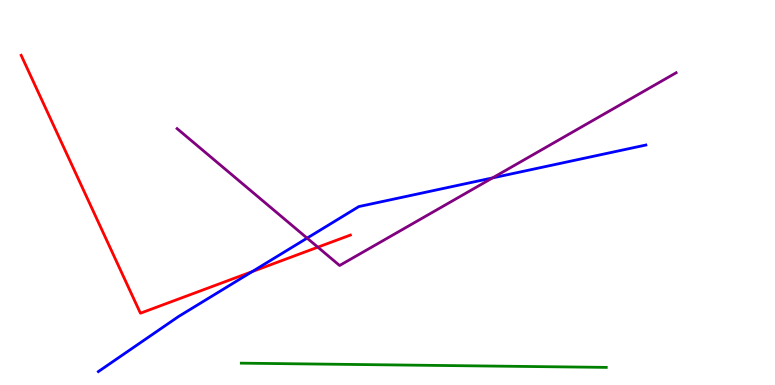[{'lines': ['blue', 'red'], 'intersections': [{'x': 3.25, 'y': 2.94}]}, {'lines': ['green', 'red'], 'intersections': []}, {'lines': ['purple', 'red'], 'intersections': [{'x': 4.1, 'y': 3.58}]}, {'lines': ['blue', 'green'], 'intersections': []}, {'lines': ['blue', 'purple'], 'intersections': [{'x': 3.96, 'y': 3.81}, {'x': 6.36, 'y': 5.38}]}, {'lines': ['green', 'purple'], 'intersections': []}]